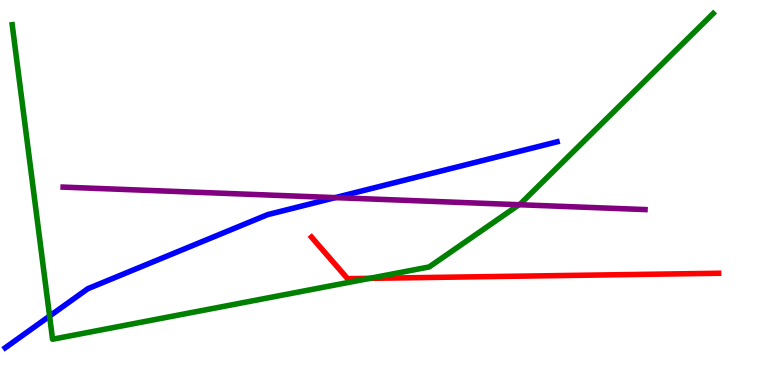[{'lines': ['blue', 'red'], 'intersections': []}, {'lines': ['green', 'red'], 'intersections': [{'x': 4.77, 'y': 2.77}]}, {'lines': ['purple', 'red'], 'intersections': []}, {'lines': ['blue', 'green'], 'intersections': [{'x': 0.64, 'y': 1.79}]}, {'lines': ['blue', 'purple'], 'intersections': [{'x': 4.33, 'y': 4.87}]}, {'lines': ['green', 'purple'], 'intersections': [{'x': 6.7, 'y': 4.68}]}]